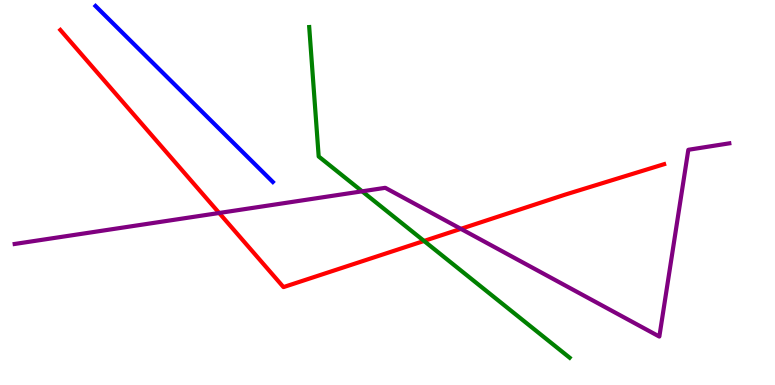[{'lines': ['blue', 'red'], 'intersections': []}, {'lines': ['green', 'red'], 'intersections': [{'x': 5.47, 'y': 3.74}]}, {'lines': ['purple', 'red'], 'intersections': [{'x': 2.83, 'y': 4.47}, {'x': 5.95, 'y': 4.06}]}, {'lines': ['blue', 'green'], 'intersections': []}, {'lines': ['blue', 'purple'], 'intersections': []}, {'lines': ['green', 'purple'], 'intersections': [{'x': 4.67, 'y': 5.03}]}]